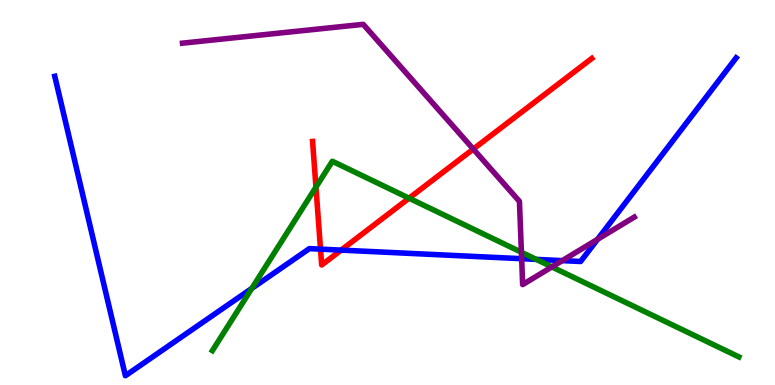[{'lines': ['blue', 'red'], 'intersections': [{'x': 4.14, 'y': 3.53}, {'x': 4.4, 'y': 3.5}]}, {'lines': ['green', 'red'], 'intersections': [{'x': 4.08, 'y': 5.14}, {'x': 5.28, 'y': 4.85}]}, {'lines': ['purple', 'red'], 'intersections': [{'x': 6.11, 'y': 6.13}]}, {'lines': ['blue', 'green'], 'intersections': [{'x': 3.25, 'y': 2.51}, {'x': 6.92, 'y': 3.26}]}, {'lines': ['blue', 'purple'], 'intersections': [{'x': 6.73, 'y': 3.28}, {'x': 7.26, 'y': 3.23}, {'x': 7.71, 'y': 3.78}]}, {'lines': ['green', 'purple'], 'intersections': [{'x': 6.73, 'y': 3.45}, {'x': 7.12, 'y': 3.07}]}]